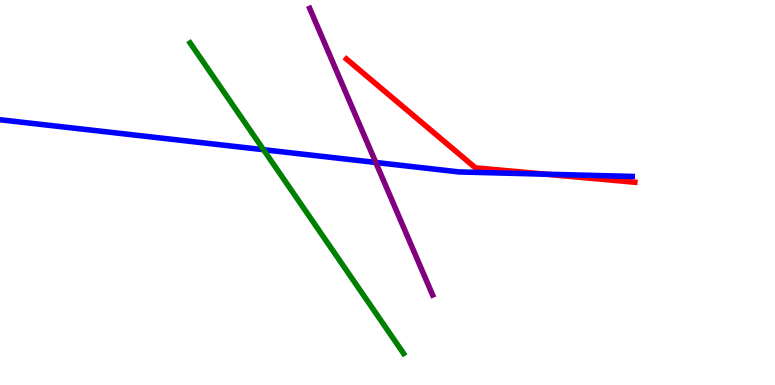[{'lines': ['blue', 'red'], 'intersections': [{'x': 7.04, 'y': 5.48}]}, {'lines': ['green', 'red'], 'intersections': []}, {'lines': ['purple', 'red'], 'intersections': []}, {'lines': ['blue', 'green'], 'intersections': [{'x': 3.4, 'y': 6.11}]}, {'lines': ['blue', 'purple'], 'intersections': [{'x': 4.85, 'y': 5.78}]}, {'lines': ['green', 'purple'], 'intersections': []}]